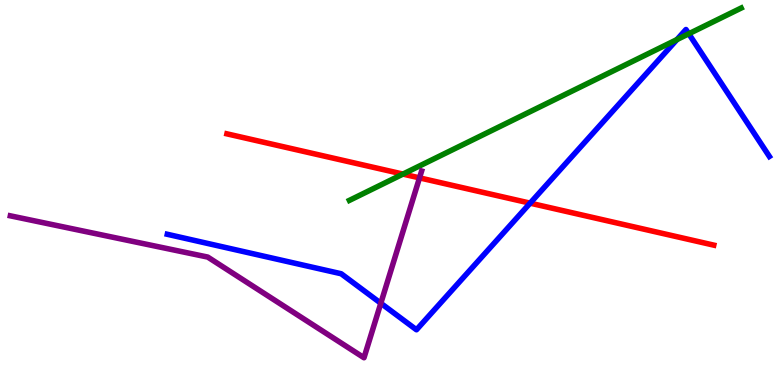[{'lines': ['blue', 'red'], 'intersections': [{'x': 6.84, 'y': 4.72}]}, {'lines': ['green', 'red'], 'intersections': [{'x': 5.2, 'y': 5.48}]}, {'lines': ['purple', 'red'], 'intersections': [{'x': 5.41, 'y': 5.38}]}, {'lines': ['blue', 'green'], 'intersections': [{'x': 8.73, 'y': 8.97}, {'x': 8.89, 'y': 9.12}]}, {'lines': ['blue', 'purple'], 'intersections': [{'x': 4.91, 'y': 2.12}]}, {'lines': ['green', 'purple'], 'intersections': []}]